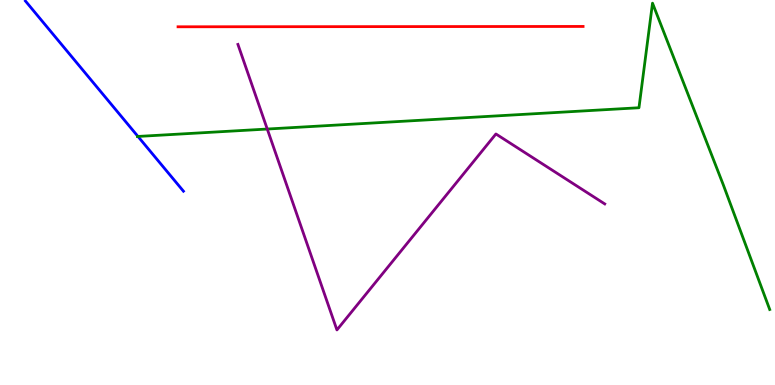[{'lines': ['blue', 'red'], 'intersections': []}, {'lines': ['green', 'red'], 'intersections': []}, {'lines': ['purple', 'red'], 'intersections': []}, {'lines': ['blue', 'green'], 'intersections': [{'x': 1.78, 'y': 6.46}]}, {'lines': ['blue', 'purple'], 'intersections': []}, {'lines': ['green', 'purple'], 'intersections': [{'x': 3.45, 'y': 6.65}]}]